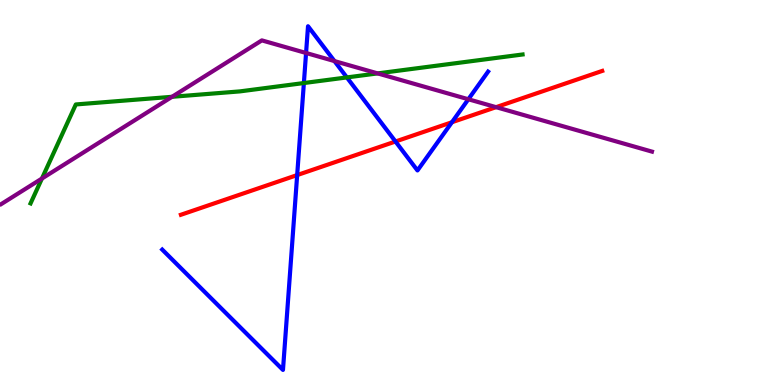[{'lines': ['blue', 'red'], 'intersections': [{'x': 3.83, 'y': 5.45}, {'x': 5.1, 'y': 6.32}, {'x': 5.83, 'y': 6.83}]}, {'lines': ['green', 'red'], 'intersections': []}, {'lines': ['purple', 'red'], 'intersections': [{'x': 6.4, 'y': 7.22}]}, {'lines': ['blue', 'green'], 'intersections': [{'x': 3.92, 'y': 7.84}, {'x': 4.48, 'y': 7.99}]}, {'lines': ['blue', 'purple'], 'intersections': [{'x': 3.95, 'y': 8.62}, {'x': 4.32, 'y': 8.41}, {'x': 6.04, 'y': 7.42}]}, {'lines': ['green', 'purple'], 'intersections': [{'x': 0.541, 'y': 5.36}, {'x': 2.22, 'y': 7.49}, {'x': 4.87, 'y': 8.09}]}]